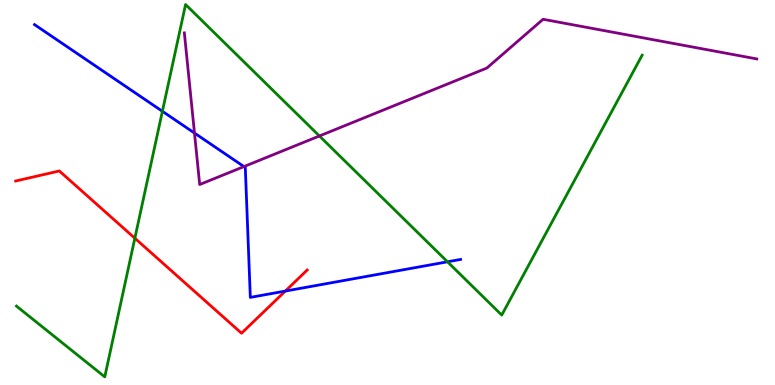[{'lines': ['blue', 'red'], 'intersections': [{'x': 3.68, 'y': 2.44}]}, {'lines': ['green', 'red'], 'intersections': [{'x': 1.74, 'y': 3.81}]}, {'lines': ['purple', 'red'], 'intersections': []}, {'lines': ['blue', 'green'], 'intersections': [{'x': 2.1, 'y': 7.11}, {'x': 5.77, 'y': 3.2}]}, {'lines': ['blue', 'purple'], 'intersections': [{'x': 2.51, 'y': 6.54}, {'x': 3.15, 'y': 5.67}]}, {'lines': ['green', 'purple'], 'intersections': [{'x': 4.12, 'y': 6.47}]}]